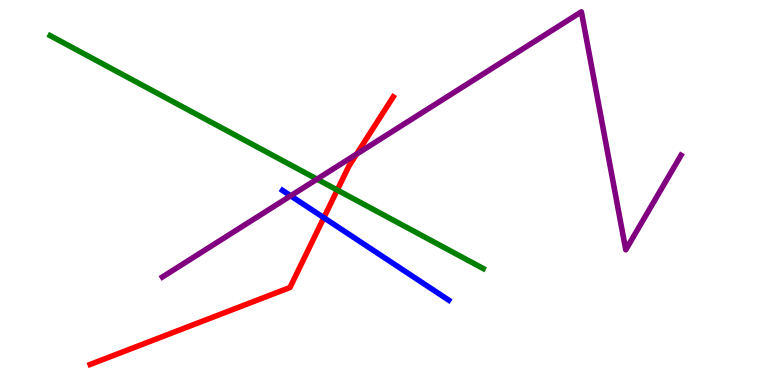[{'lines': ['blue', 'red'], 'intersections': [{'x': 4.18, 'y': 4.35}]}, {'lines': ['green', 'red'], 'intersections': [{'x': 4.35, 'y': 5.06}]}, {'lines': ['purple', 'red'], 'intersections': [{'x': 4.6, 'y': 6.0}]}, {'lines': ['blue', 'green'], 'intersections': []}, {'lines': ['blue', 'purple'], 'intersections': [{'x': 3.75, 'y': 4.91}]}, {'lines': ['green', 'purple'], 'intersections': [{'x': 4.09, 'y': 5.35}]}]